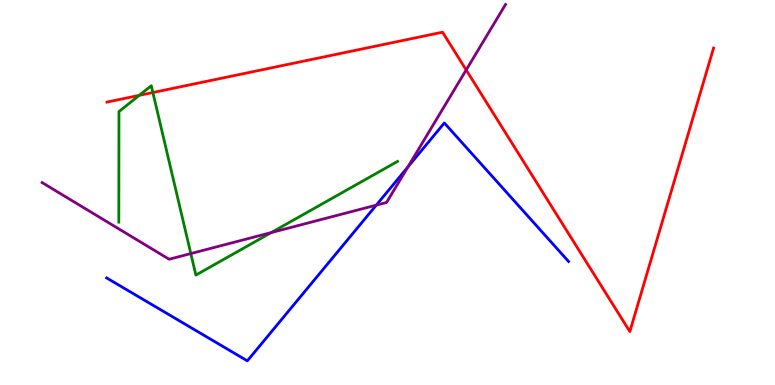[{'lines': ['blue', 'red'], 'intersections': []}, {'lines': ['green', 'red'], 'intersections': [{'x': 1.8, 'y': 7.52}, {'x': 1.97, 'y': 7.6}]}, {'lines': ['purple', 'red'], 'intersections': [{'x': 6.02, 'y': 8.18}]}, {'lines': ['blue', 'green'], 'intersections': []}, {'lines': ['blue', 'purple'], 'intersections': [{'x': 4.86, 'y': 4.67}, {'x': 5.26, 'y': 5.66}]}, {'lines': ['green', 'purple'], 'intersections': [{'x': 2.46, 'y': 3.41}, {'x': 3.5, 'y': 3.96}]}]